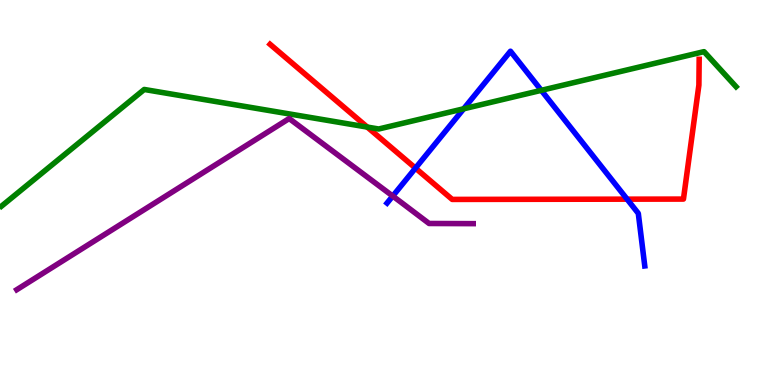[{'lines': ['blue', 'red'], 'intersections': [{'x': 5.36, 'y': 5.63}, {'x': 8.09, 'y': 4.83}]}, {'lines': ['green', 'red'], 'intersections': [{'x': 4.74, 'y': 6.7}]}, {'lines': ['purple', 'red'], 'intersections': []}, {'lines': ['blue', 'green'], 'intersections': [{'x': 5.98, 'y': 7.17}, {'x': 6.98, 'y': 7.65}]}, {'lines': ['blue', 'purple'], 'intersections': [{'x': 5.07, 'y': 4.91}]}, {'lines': ['green', 'purple'], 'intersections': []}]